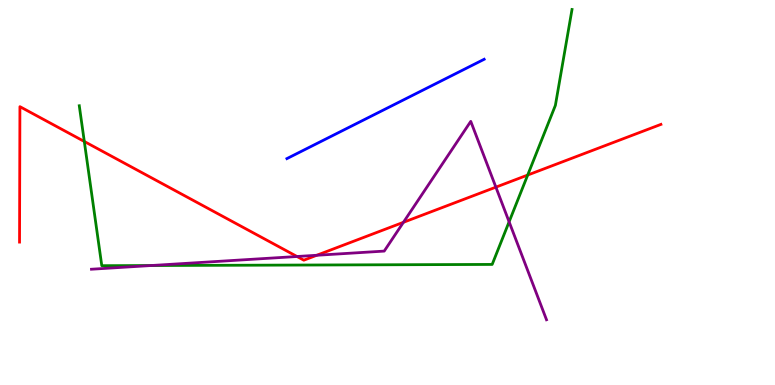[{'lines': ['blue', 'red'], 'intersections': []}, {'lines': ['green', 'red'], 'intersections': [{'x': 1.09, 'y': 6.33}, {'x': 6.81, 'y': 5.45}]}, {'lines': ['purple', 'red'], 'intersections': [{'x': 3.83, 'y': 3.34}, {'x': 4.09, 'y': 3.37}, {'x': 5.21, 'y': 4.23}, {'x': 6.4, 'y': 5.14}]}, {'lines': ['blue', 'green'], 'intersections': []}, {'lines': ['blue', 'purple'], 'intersections': []}, {'lines': ['green', 'purple'], 'intersections': [{'x': 1.95, 'y': 3.1}, {'x': 6.57, 'y': 4.24}]}]